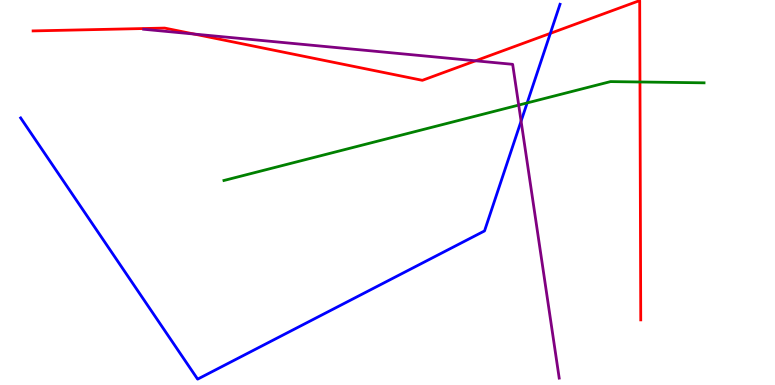[{'lines': ['blue', 'red'], 'intersections': [{'x': 7.1, 'y': 9.13}]}, {'lines': ['green', 'red'], 'intersections': [{'x': 8.26, 'y': 7.87}]}, {'lines': ['purple', 'red'], 'intersections': [{'x': 2.5, 'y': 9.12}, {'x': 6.14, 'y': 8.42}]}, {'lines': ['blue', 'green'], 'intersections': [{'x': 6.8, 'y': 7.33}]}, {'lines': ['blue', 'purple'], 'intersections': [{'x': 6.72, 'y': 6.85}]}, {'lines': ['green', 'purple'], 'intersections': [{'x': 6.69, 'y': 7.27}]}]